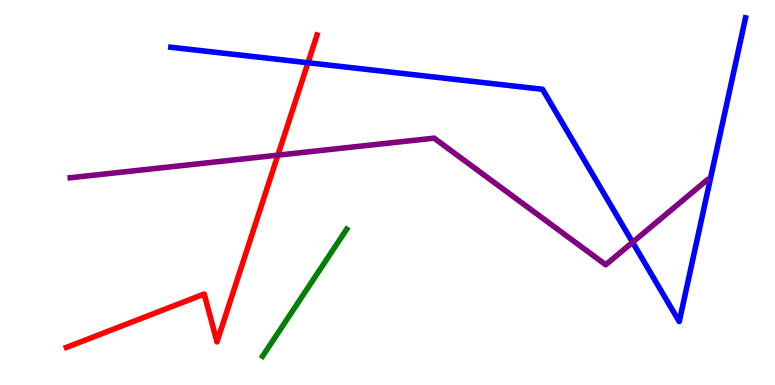[{'lines': ['blue', 'red'], 'intersections': [{'x': 3.97, 'y': 8.37}]}, {'lines': ['green', 'red'], 'intersections': []}, {'lines': ['purple', 'red'], 'intersections': [{'x': 3.59, 'y': 5.97}]}, {'lines': ['blue', 'green'], 'intersections': []}, {'lines': ['blue', 'purple'], 'intersections': [{'x': 8.16, 'y': 3.71}]}, {'lines': ['green', 'purple'], 'intersections': []}]